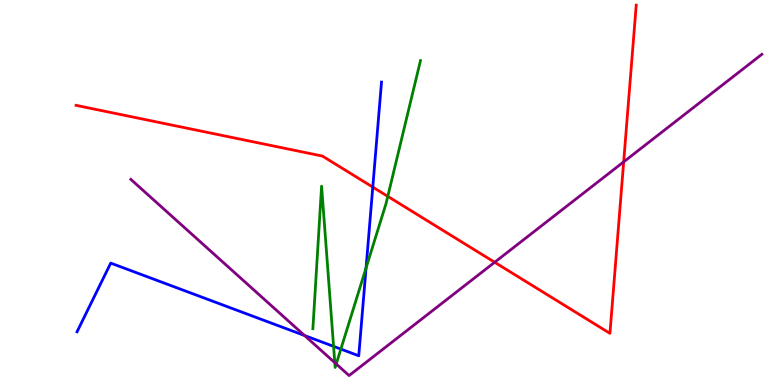[{'lines': ['blue', 'red'], 'intersections': [{'x': 4.81, 'y': 5.14}]}, {'lines': ['green', 'red'], 'intersections': [{'x': 5.0, 'y': 4.9}]}, {'lines': ['purple', 'red'], 'intersections': [{'x': 6.38, 'y': 3.19}, {'x': 8.05, 'y': 5.8}]}, {'lines': ['blue', 'green'], 'intersections': [{'x': 4.3, 'y': 1.0}, {'x': 4.4, 'y': 0.933}, {'x': 4.72, 'y': 3.04}]}, {'lines': ['blue', 'purple'], 'intersections': [{'x': 3.93, 'y': 1.29}]}, {'lines': ['green', 'purple'], 'intersections': [{'x': 4.32, 'y': 0.58}, {'x': 4.34, 'y': 0.546}]}]